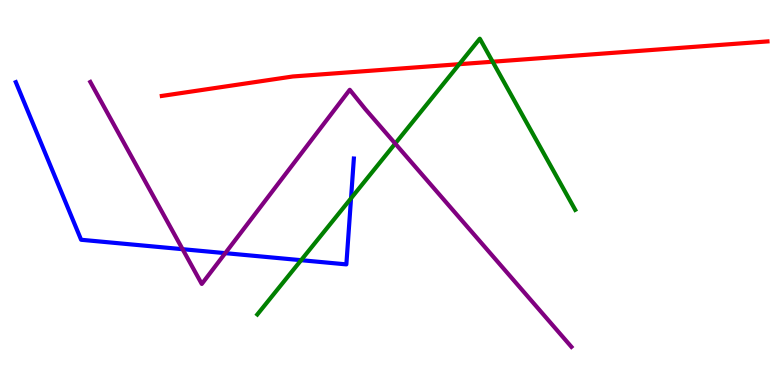[{'lines': ['blue', 'red'], 'intersections': []}, {'lines': ['green', 'red'], 'intersections': [{'x': 5.93, 'y': 8.33}, {'x': 6.36, 'y': 8.4}]}, {'lines': ['purple', 'red'], 'intersections': []}, {'lines': ['blue', 'green'], 'intersections': [{'x': 3.89, 'y': 3.24}, {'x': 4.53, 'y': 4.85}]}, {'lines': ['blue', 'purple'], 'intersections': [{'x': 2.36, 'y': 3.53}, {'x': 2.91, 'y': 3.42}]}, {'lines': ['green', 'purple'], 'intersections': [{'x': 5.1, 'y': 6.27}]}]